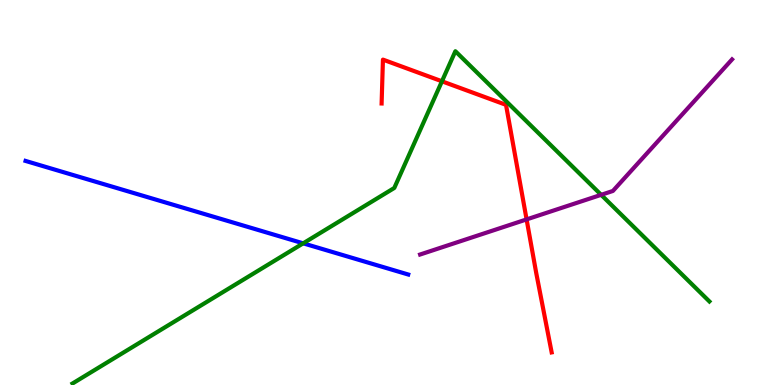[{'lines': ['blue', 'red'], 'intersections': []}, {'lines': ['green', 'red'], 'intersections': [{'x': 5.7, 'y': 7.89}]}, {'lines': ['purple', 'red'], 'intersections': [{'x': 6.79, 'y': 4.3}]}, {'lines': ['blue', 'green'], 'intersections': [{'x': 3.91, 'y': 3.68}]}, {'lines': ['blue', 'purple'], 'intersections': []}, {'lines': ['green', 'purple'], 'intersections': [{'x': 7.76, 'y': 4.94}]}]